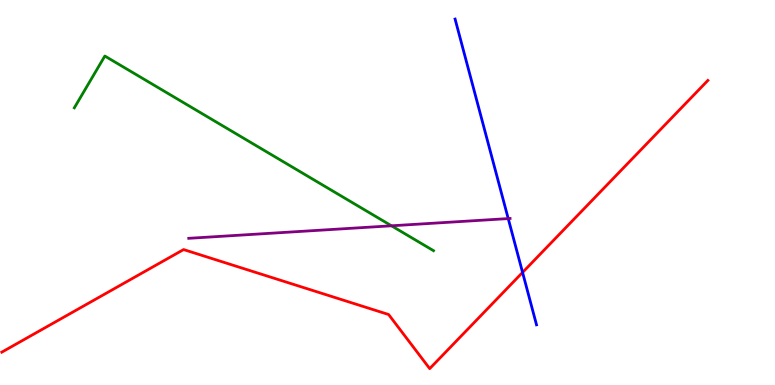[{'lines': ['blue', 'red'], 'intersections': [{'x': 6.74, 'y': 2.92}]}, {'lines': ['green', 'red'], 'intersections': []}, {'lines': ['purple', 'red'], 'intersections': []}, {'lines': ['blue', 'green'], 'intersections': []}, {'lines': ['blue', 'purple'], 'intersections': [{'x': 6.56, 'y': 4.32}]}, {'lines': ['green', 'purple'], 'intersections': [{'x': 5.05, 'y': 4.14}]}]